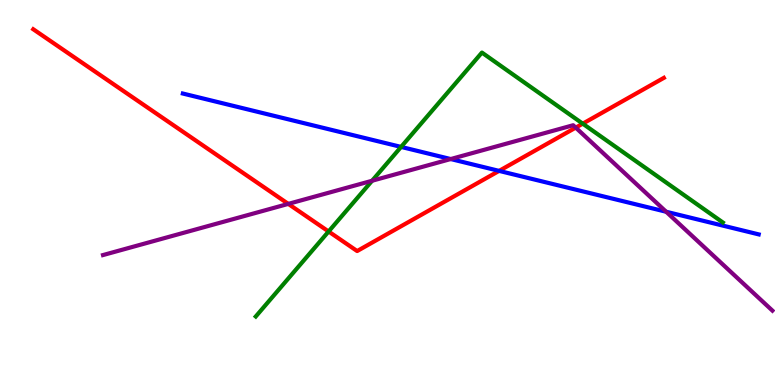[{'lines': ['blue', 'red'], 'intersections': [{'x': 6.44, 'y': 5.56}]}, {'lines': ['green', 'red'], 'intersections': [{'x': 4.24, 'y': 3.99}, {'x': 7.52, 'y': 6.79}]}, {'lines': ['purple', 'red'], 'intersections': [{'x': 3.72, 'y': 4.7}, {'x': 7.43, 'y': 6.69}]}, {'lines': ['blue', 'green'], 'intersections': [{'x': 5.18, 'y': 6.18}]}, {'lines': ['blue', 'purple'], 'intersections': [{'x': 5.82, 'y': 5.87}, {'x': 8.6, 'y': 4.5}]}, {'lines': ['green', 'purple'], 'intersections': [{'x': 4.8, 'y': 5.31}]}]